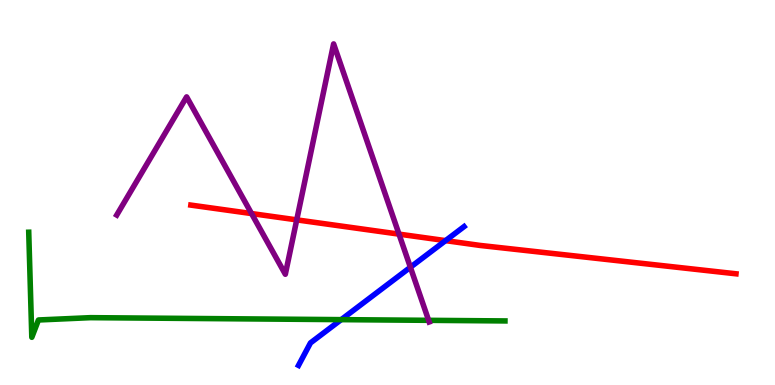[{'lines': ['blue', 'red'], 'intersections': [{'x': 5.75, 'y': 3.75}]}, {'lines': ['green', 'red'], 'intersections': []}, {'lines': ['purple', 'red'], 'intersections': [{'x': 3.25, 'y': 4.45}, {'x': 3.83, 'y': 4.29}, {'x': 5.15, 'y': 3.92}]}, {'lines': ['blue', 'green'], 'intersections': [{'x': 4.4, 'y': 1.7}]}, {'lines': ['blue', 'purple'], 'intersections': [{'x': 5.3, 'y': 3.06}]}, {'lines': ['green', 'purple'], 'intersections': [{'x': 5.53, 'y': 1.68}]}]